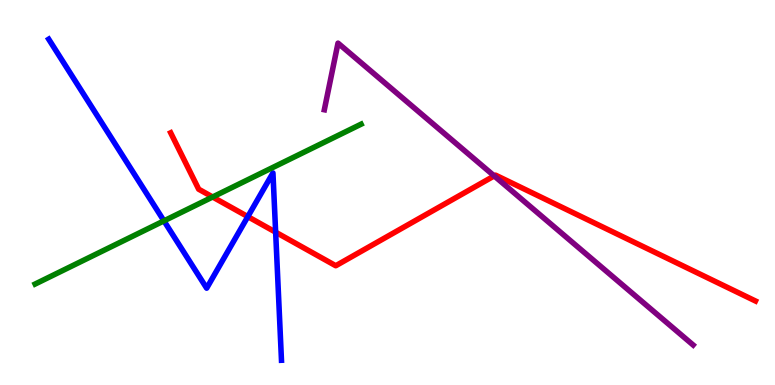[{'lines': ['blue', 'red'], 'intersections': [{'x': 3.2, 'y': 4.37}, {'x': 3.56, 'y': 3.97}]}, {'lines': ['green', 'red'], 'intersections': [{'x': 2.74, 'y': 4.88}]}, {'lines': ['purple', 'red'], 'intersections': [{'x': 6.38, 'y': 5.43}]}, {'lines': ['blue', 'green'], 'intersections': [{'x': 2.12, 'y': 4.26}]}, {'lines': ['blue', 'purple'], 'intersections': []}, {'lines': ['green', 'purple'], 'intersections': []}]